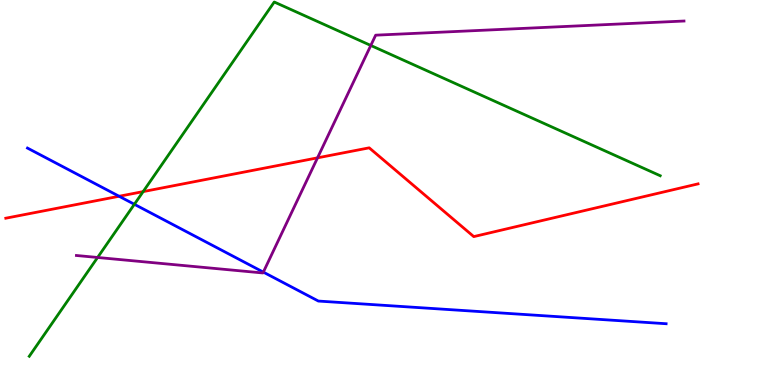[{'lines': ['blue', 'red'], 'intersections': [{'x': 1.54, 'y': 4.9}]}, {'lines': ['green', 'red'], 'intersections': [{'x': 1.85, 'y': 5.02}]}, {'lines': ['purple', 'red'], 'intersections': [{'x': 4.1, 'y': 5.9}]}, {'lines': ['blue', 'green'], 'intersections': [{'x': 1.73, 'y': 4.69}]}, {'lines': ['blue', 'purple'], 'intersections': [{'x': 3.4, 'y': 2.93}]}, {'lines': ['green', 'purple'], 'intersections': [{'x': 1.26, 'y': 3.31}, {'x': 4.78, 'y': 8.82}]}]